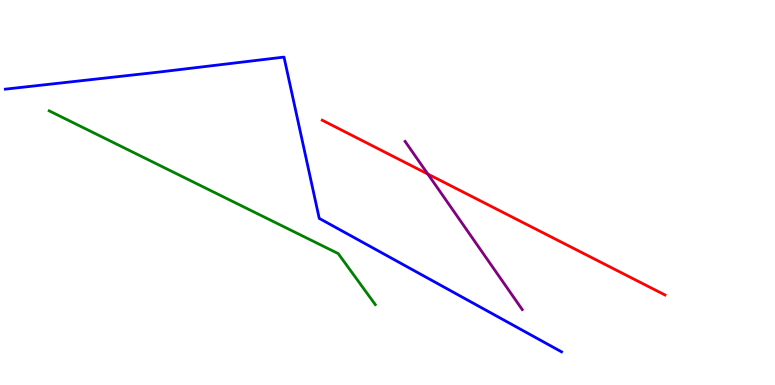[{'lines': ['blue', 'red'], 'intersections': []}, {'lines': ['green', 'red'], 'intersections': []}, {'lines': ['purple', 'red'], 'intersections': [{'x': 5.52, 'y': 5.48}]}, {'lines': ['blue', 'green'], 'intersections': []}, {'lines': ['blue', 'purple'], 'intersections': []}, {'lines': ['green', 'purple'], 'intersections': []}]